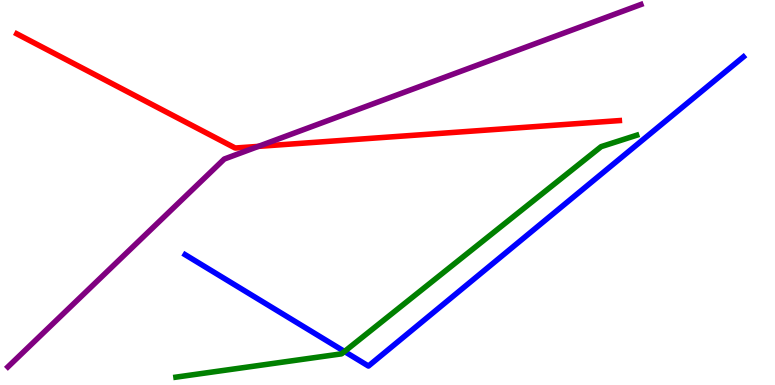[{'lines': ['blue', 'red'], 'intersections': []}, {'lines': ['green', 'red'], 'intersections': []}, {'lines': ['purple', 'red'], 'intersections': [{'x': 3.33, 'y': 6.2}]}, {'lines': ['blue', 'green'], 'intersections': [{'x': 4.45, 'y': 0.87}]}, {'lines': ['blue', 'purple'], 'intersections': []}, {'lines': ['green', 'purple'], 'intersections': []}]